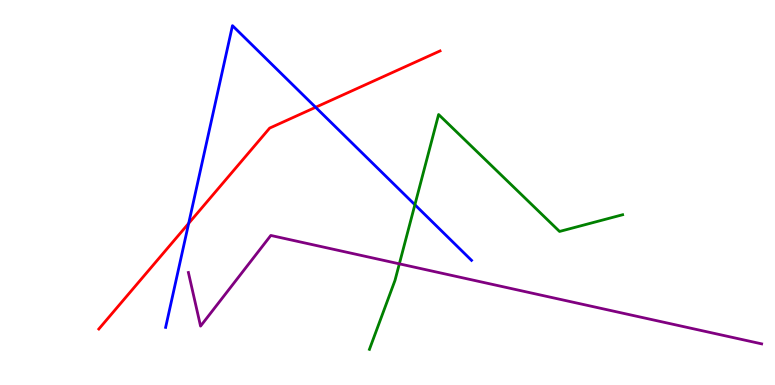[{'lines': ['blue', 'red'], 'intersections': [{'x': 2.43, 'y': 4.2}, {'x': 4.07, 'y': 7.21}]}, {'lines': ['green', 'red'], 'intersections': []}, {'lines': ['purple', 'red'], 'intersections': []}, {'lines': ['blue', 'green'], 'intersections': [{'x': 5.35, 'y': 4.68}]}, {'lines': ['blue', 'purple'], 'intersections': []}, {'lines': ['green', 'purple'], 'intersections': [{'x': 5.15, 'y': 3.15}]}]